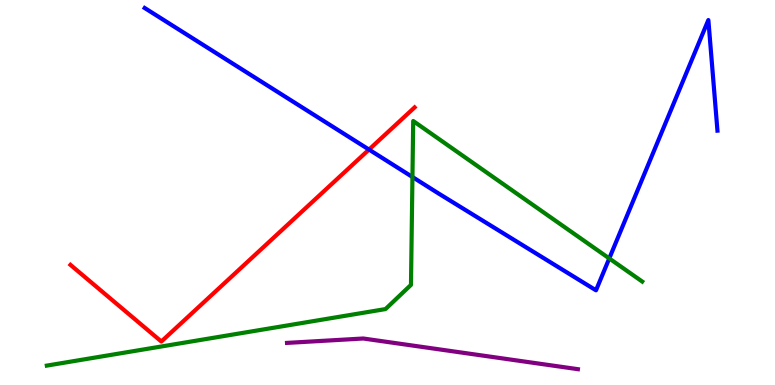[{'lines': ['blue', 'red'], 'intersections': [{'x': 4.76, 'y': 6.12}]}, {'lines': ['green', 'red'], 'intersections': []}, {'lines': ['purple', 'red'], 'intersections': []}, {'lines': ['blue', 'green'], 'intersections': [{'x': 5.32, 'y': 5.4}, {'x': 7.86, 'y': 3.29}]}, {'lines': ['blue', 'purple'], 'intersections': []}, {'lines': ['green', 'purple'], 'intersections': []}]